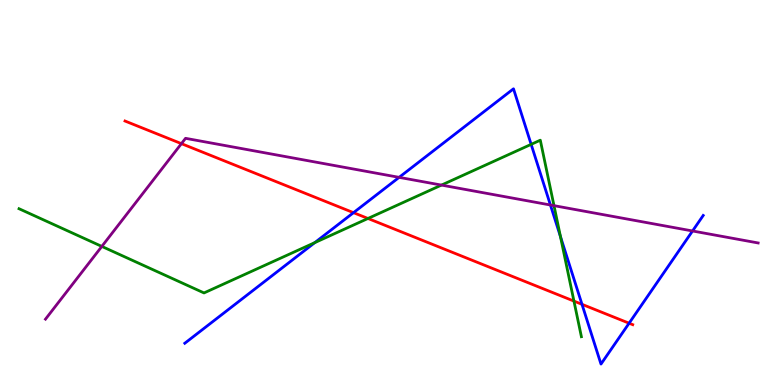[{'lines': ['blue', 'red'], 'intersections': [{'x': 4.56, 'y': 4.48}, {'x': 7.51, 'y': 2.1}, {'x': 8.12, 'y': 1.6}]}, {'lines': ['green', 'red'], 'intersections': [{'x': 4.75, 'y': 4.33}, {'x': 7.41, 'y': 2.18}]}, {'lines': ['purple', 'red'], 'intersections': [{'x': 2.34, 'y': 6.27}]}, {'lines': ['blue', 'green'], 'intersections': [{'x': 4.06, 'y': 3.7}, {'x': 6.85, 'y': 6.25}, {'x': 7.23, 'y': 3.85}]}, {'lines': ['blue', 'purple'], 'intersections': [{'x': 5.15, 'y': 5.39}, {'x': 7.1, 'y': 4.68}, {'x': 8.94, 'y': 4.0}]}, {'lines': ['green', 'purple'], 'intersections': [{'x': 1.31, 'y': 3.6}, {'x': 5.7, 'y': 5.19}, {'x': 7.15, 'y': 4.66}]}]